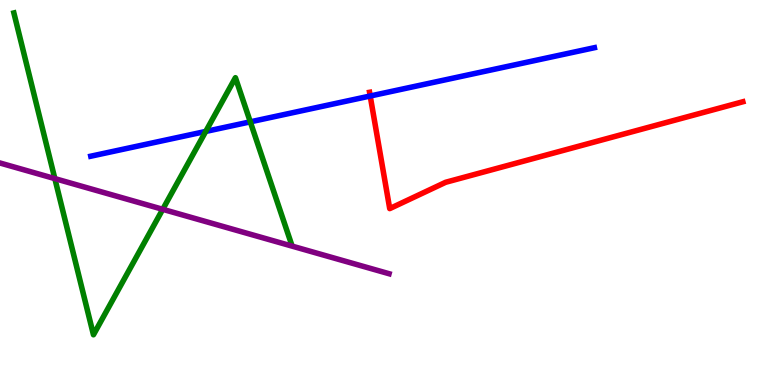[{'lines': ['blue', 'red'], 'intersections': [{'x': 4.78, 'y': 7.51}]}, {'lines': ['green', 'red'], 'intersections': []}, {'lines': ['purple', 'red'], 'intersections': []}, {'lines': ['blue', 'green'], 'intersections': [{'x': 2.65, 'y': 6.59}, {'x': 3.23, 'y': 6.84}]}, {'lines': ['blue', 'purple'], 'intersections': []}, {'lines': ['green', 'purple'], 'intersections': [{'x': 0.708, 'y': 5.36}, {'x': 2.1, 'y': 4.56}]}]